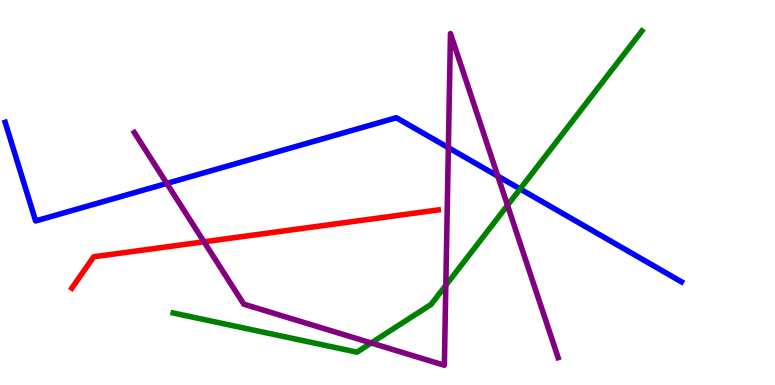[{'lines': ['blue', 'red'], 'intersections': []}, {'lines': ['green', 'red'], 'intersections': []}, {'lines': ['purple', 'red'], 'intersections': [{'x': 2.63, 'y': 3.72}]}, {'lines': ['blue', 'green'], 'intersections': [{'x': 6.71, 'y': 5.09}]}, {'lines': ['blue', 'purple'], 'intersections': [{'x': 2.15, 'y': 5.24}, {'x': 5.79, 'y': 6.16}, {'x': 6.42, 'y': 5.43}]}, {'lines': ['green', 'purple'], 'intersections': [{'x': 4.79, 'y': 1.09}, {'x': 5.75, 'y': 2.59}, {'x': 6.55, 'y': 4.67}]}]